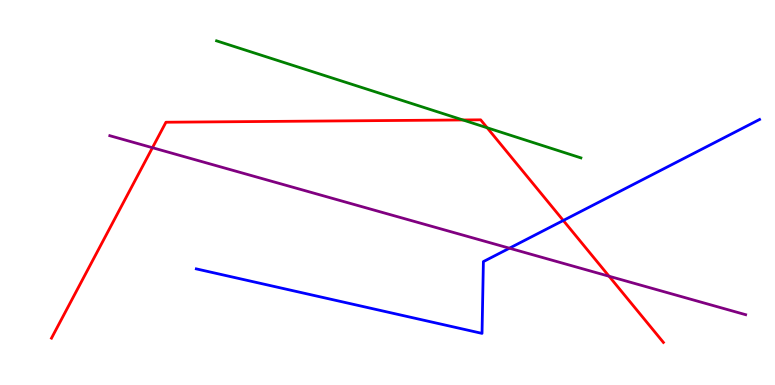[{'lines': ['blue', 'red'], 'intersections': [{'x': 7.27, 'y': 4.27}]}, {'lines': ['green', 'red'], 'intersections': [{'x': 5.97, 'y': 6.88}, {'x': 6.29, 'y': 6.68}]}, {'lines': ['purple', 'red'], 'intersections': [{'x': 1.97, 'y': 6.16}, {'x': 7.86, 'y': 2.82}]}, {'lines': ['blue', 'green'], 'intersections': []}, {'lines': ['blue', 'purple'], 'intersections': [{'x': 6.57, 'y': 3.55}]}, {'lines': ['green', 'purple'], 'intersections': []}]